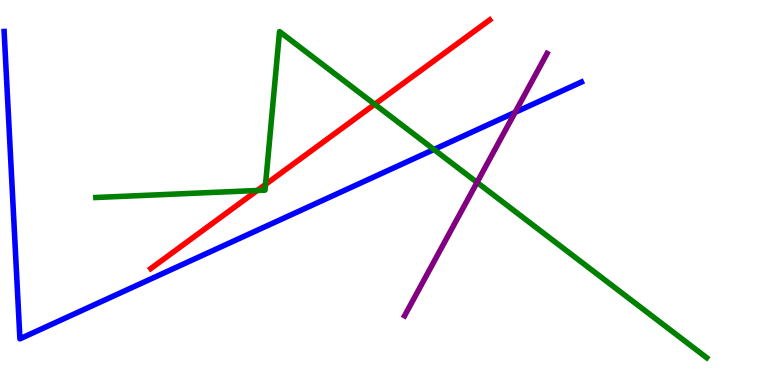[{'lines': ['blue', 'red'], 'intersections': []}, {'lines': ['green', 'red'], 'intersections': [{'x': 3.32, 'y': 5.05}, {'x': 3.43, 'y': 5.21}, {'x': 4.84, 'y': 7.29}]}, {'lines': ['purple', 'red'], 'intersections': []}, {'lines': ['blue', 'green'], 'intersections': [{'x': 5.6, 'y': 6.12}]}, {'lines': ['blue', 'purple'], 'intersections': [{'x': 6.65, 'y': 7.08}]}, {'lines': ['green', 'purple'], 'intersections': [{'x': 6.16, 'y': 5.26}]}]